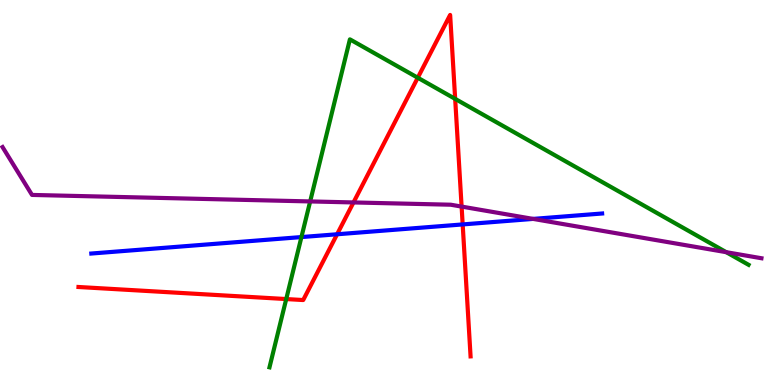[{'lines': ['blue', 'red'], 'intersections': [{'x': 4.35, 'y': 3.92}, {'x': 5.97, 'y': 4.17}]}, {'lines': ['green', 'red'], 'intersections': [{'x': 3.69, 'y': 2.23}, {'x': 5.39, 'y': 7.98}, {'x': 5.87, 'y': 7.43}]}, {'lines': ['purple', 'red'], 'intersections': [{'x': 4.56, 'y': 4.74}, {'x': 5.96, 'y': 4.63}]}, {'lines': ['blue', 'green'], 'intersections': [{'x': 3.89, 'y': 3.84}]}, {'lines': ['blue', 'purple'], 'intersections': [{'x': 6.88, 'y': 4.31}]}, {'lines': ['green', 'purple'], 'intersections': [{'x': 4.0, 'y': 4.77}, {'x': 9.37, 'y': 3.45}]}]